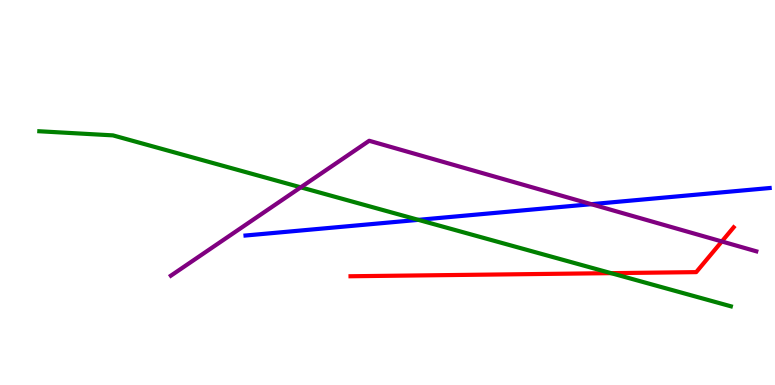[{'lines': ['blue', 'red'], 'intersections': []}, {'lines': ['green', 'red'], 'intersections': [{'x': 7.88, 'y': 2.91}]}, {'lines': ['purple', 'red'], 'intersections': [{'x': 9.31, 'y': 3.73}]}, {'lines': ['blue', 'green'], 'intersections': [{'x': 5.4, 'y': 4.29}]}, {'lines': ['blue', 'purple'], 'intersections': [{'x': 7.63, 'y': 4.7}]}, {'lines': ['green', 'purple'], 'intersections': [{'x': 3.88, 'y': 5.13}]}]